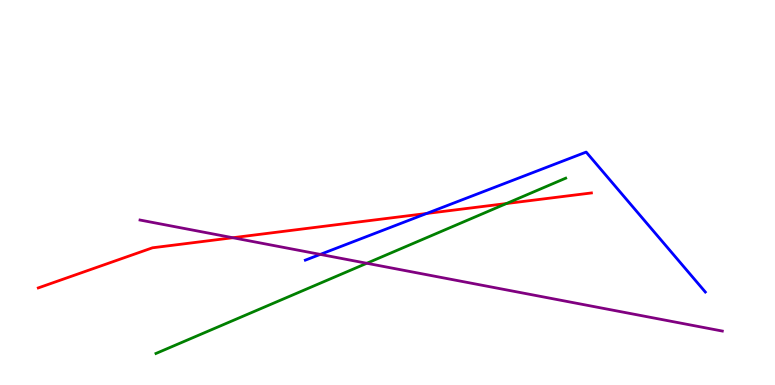[{'lines': ['blue', 'red'], 'intersections': [{'x': 5.5, 'y': 4.45}]}, {'lines': ['green', 'red'], 'intersections': [{'x': 6.53, 'y': 4.71}]}, {'lines': ['purple', 'red'], 'intersections': [{'x': 3.0, 'y': 3.83}]}, {'lines': ['blue', 'green'], 'intersections': []}, {'lines': ['blue', 'purple'], 'intersections': [{'x': 4.13, 'y': 3.39}]}, {'lines': ['green', 'purple'], 'intersections': [{'x': 4.73, 'y': 3.16}]}]